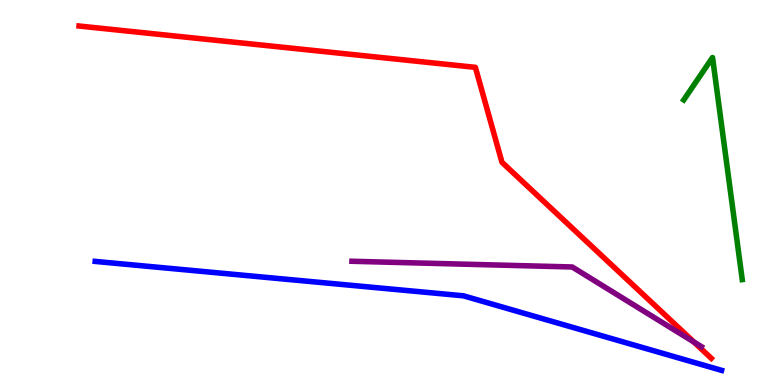[{'lines': ['blue', 'red'], 'intersections': []}, {'lines': ['green', 'red'], 'intersections': []}, {'lines': ['purple', 'red'], 'intersections': [{'x': 8.95, 'y': 1.12}]}, {'lines': ['blue', 'green'], 'intersections': []}, {'lines': ['blue', 'purple'], 'intersections': []}, {'lines': ['green', 'purple'], 'intersections': []}]